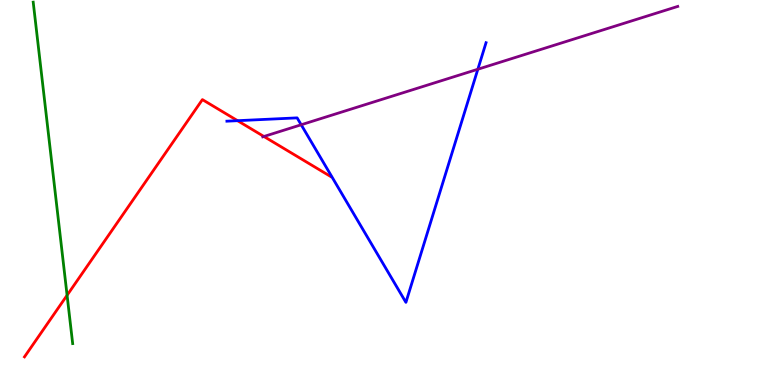[{'lines': ['blue', 'red'], 'intersections': [{'x': 3.07, 'y': 6.87}]}, {'lines': ['green', 'red'], 'intersections': [{'x': 0.866, 'y': 2.33}]}, {'lines': ['purple', 'red'], 'intersections': [{'x': 3.41, 'y': 6.46}]}, {'lines': ['blue', 'green'], 'intersections': []}, {'lines': ['blue', 'purple'], 'intersections': [{'x': 3.89, 'y': 6.76}, {'x': 6.17, 'y': 8.2}]}, {'lines': ['green', 'purple'], 'intersections': []}]